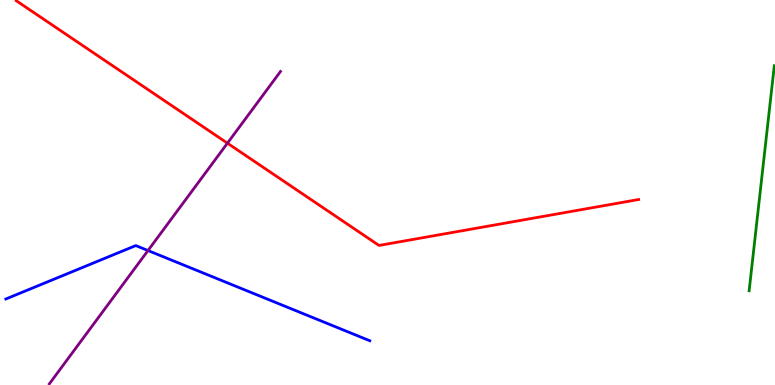[{'lines': ['blue', 'red'], 'intersections': []}, {'lines': ['green', 'red'], 'intersections': []}, {'lines': ['purple', 'red'], 'intersections': [{'x': 2.93, 'y': 6.28}]}, {'lines': ['blue', 'green'], 'intersections': []}, {'lines': ['blue', 'purple'], 'intersections': [{'x': 1.91, 'y': 3.49}]}, {'lines': ['green', 'purple'], 'intersections': []}]